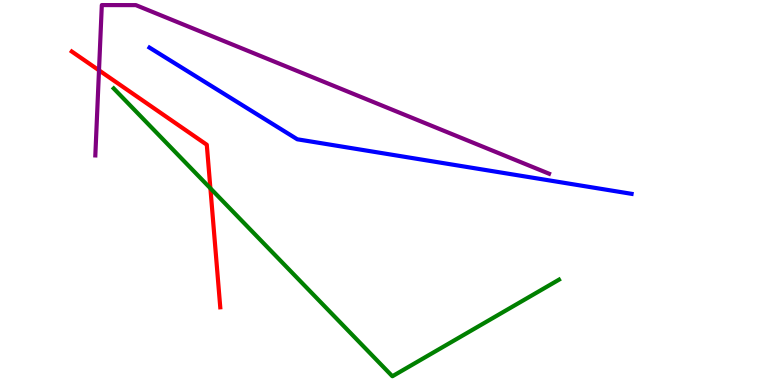[{'lines': ['blue', 'red'], 'intersections': []}, {'lines': ['green', 'red'], 'intersections': [{'x': 2.71, 'y': 5.11}]}, {'lines': ['purple', 'red'], 'intersections': [{'x': 1.28, 'y': 8.17}]}, {'lines': ['blue', 'green'], 'intersections': []}, {'lines': ['blue', 'purple'], 'intersections': []}, {'lines': ['green', 'purple'], 'intersections': []}]